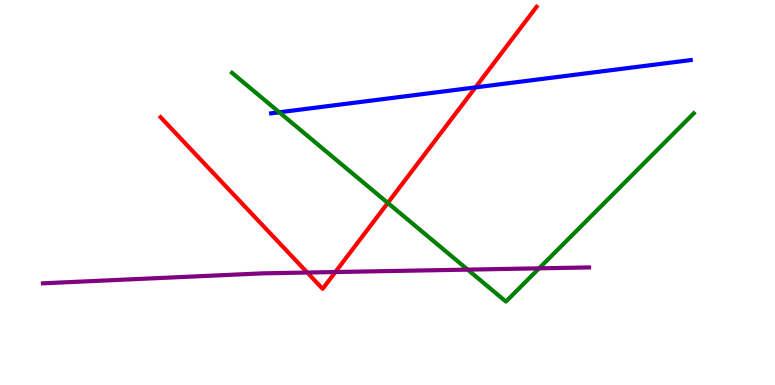[{'lines': ['blue', 'red'], 'intersections': [{'x': 6.13, 'y': 7.73}]}, {'lines': ['green', 'red'], 'intersections': [{'x': 5.0, 'y': 4.73}]}, {'lines': ['purple', 'red'], 'intersections': [{'x': 3.96, 'y': 2.92}, {'x': 4.33, 'y': 2.93}]}, {'lines': ['blue', 'green'], 'intersections': [{'x': 3.6, 'y': 7.08}]}, {'lines': ['blue', 'purple'], 'intersections': []}, {'lines': ['green', 'purple'], 'intersections': [{'x': 6.03, 'y': 3.0}, {'x': 6.96, 'y': 3.03}]}]